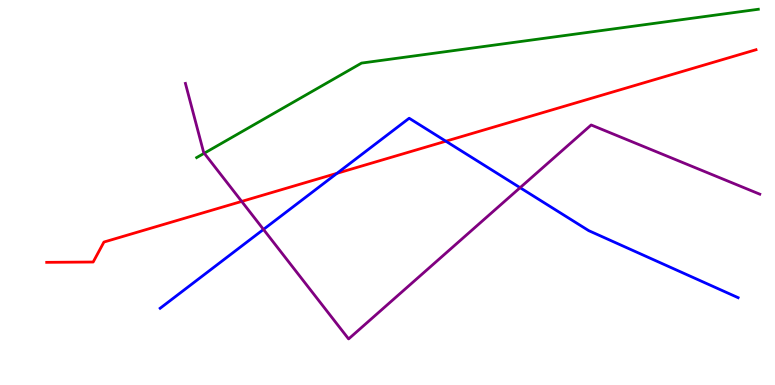[{'lines': ['blue', 'red'], 'intersections': [{'x': 4.35, 'y': 5.5}, {'x': 5.75, 'y': 6.33}]}, {'lines': ['green', 'red'], 'intersections': []}, {'lines': ['purple', 'red'], 'intersections': [{'x': 3.12, 'y': 4.77}]}, {'lines': ['blue', 'green'], 'intersections': []}, {'lines': ['blue', 'purple'], 'intersections': [{'x': 3.4, 'y': 4.04}, {'x': 6.71, 'y': 5.13}]}, {'lines': ['green', 'purple'], 'intersections': [{'x': 2.64, 'y': 6.02}]}]